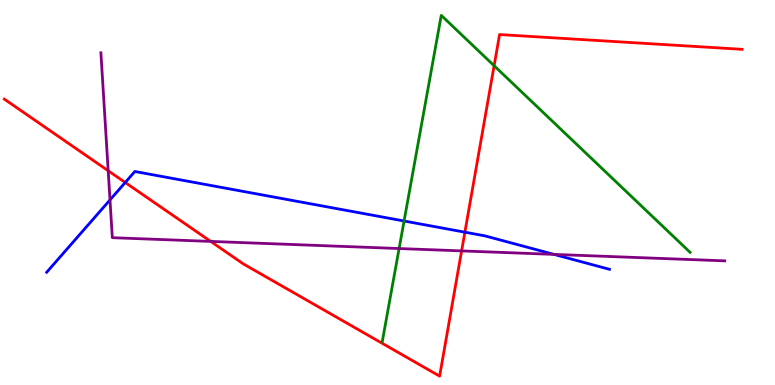[{'lines': ['blue', 'red'], 'intersections': [{'x': 1.62, 'y': 5.26}, {'x': 6.0, 'y': 3.97}]}, {'lines': ['green', 'red'], 'intersections': [{'x': 6.38, 'y': 8.29}]}, {'lines': ['purple', 'red'], 'intersections': [{'x': 1.4, 'y': 5.57}, {'x': 2.72, 'y': 3.73}, {'x': 5.96, 'y': 3.48}]}, {'lines': ['blue', 'green'], 'intersections': [{'x': 5.21, 'y': 4.26}]}, {'lines': ['blue', 'purple'], 'intersections': [{'x': 1.42, 'y': 4.81}, {'x': 7.15, 'y': 3.39}]}, {'lines': ['green', 'purple'], 'intersections': [{'x': 5.15, 'y': 3.54}]}]